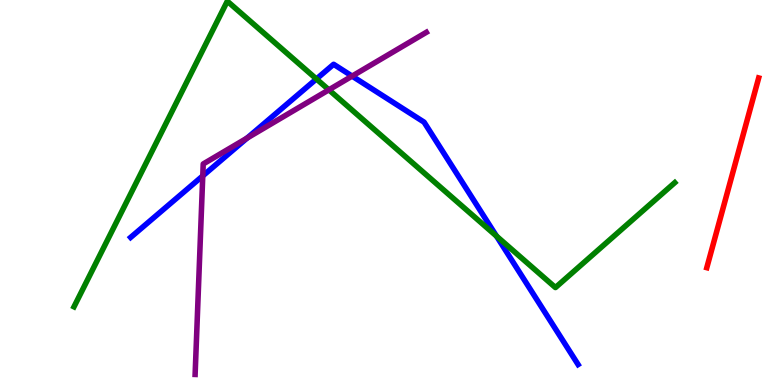[{'lines': ['blue', 'red'], 'intersections': []}, {'lines': ['green', 'red'], 'intersections': []}, {'lines': ['purple', 'red'], 'intersections': []}, {'lines': ['blue', 'green'], 'intersections': [{'x': 4.08, 'y': 7.95}, {'x': 6.41, 'y': 3.87}]}, {'lines': ['blue', 'purple'], 'intersections': [{'x': 2.62, 'y': 5.43}, {'x': 3.19, 'y': 6.41}, {'x': 4.54, 'y': 8.02}]}, {'lines': ['green', 'purple'], 'intersections': [{'x': 4.24, 'y': 7.67}]}]